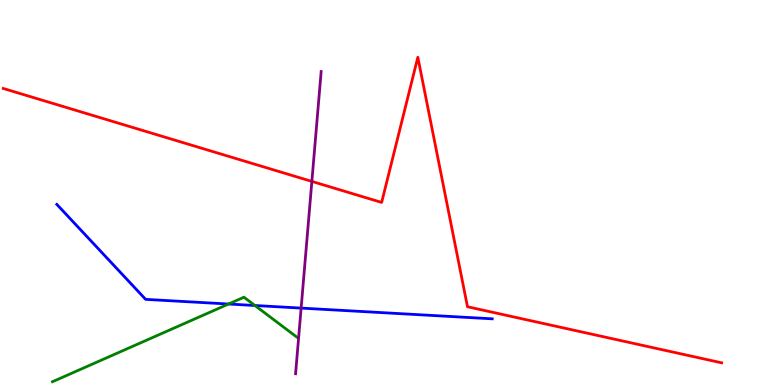[{'lines': ['blue', 'red'], 'intersections': []}, {'lines': ['green', 'red'], 'intersections': []}, {'lines': ['purple', 'red'], 'intersections': [{'x': 4.02, 'y': 5.29}]}, {'lines': ['blue', 'green'], 'intersections': [{'x': 2.95, 'y': 2.1}, {'x': 3.29, 'y': 2.06}]}, {'lines': ['blue', 'purple'], 'intersections': [{'x': 3.89, 'y': 2.0}]}, {'lines': ['green', 'purple'], 'intersections': []}]